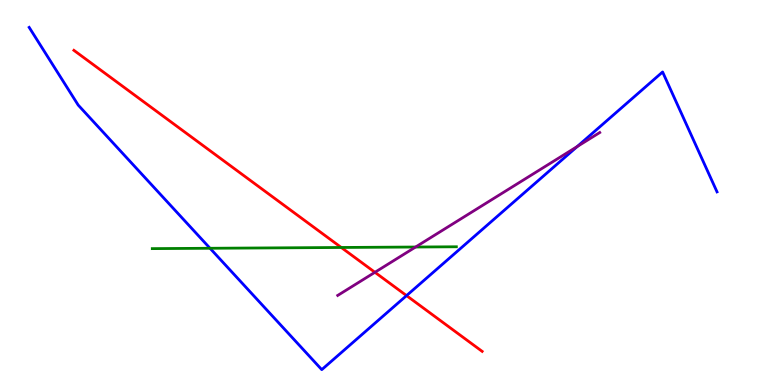[{'lines': ['blue', 'red'], 'intersections': [{'x': 5.25, 'y': 2.32}]}, {'lines': ['green', 'red'], 'intersections': [{'x': 4.4, 'y': 3.57}]}, {'lines': ['purple', 'red'], 'intersections': [{'x': 4.84, 'y': 2.93}]}, {'lines': ['blue', 'green'], 'intersections': [{'x': 2.71, 'y': 3.55}]}, {'lines': ['blue', 'purple'], 'intersections': [{'x': 7.45, 'y': 6.19}]}, {'lines': ['green', 'purple'], 'intersections': [{'x': 5.36, 'y': 3.58}]}]